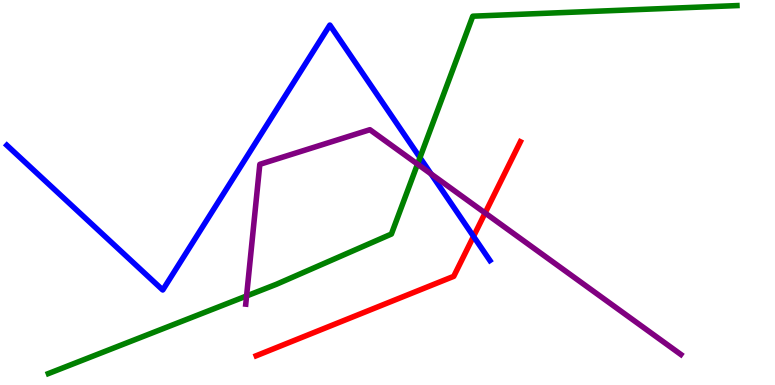[{'lines': ['blue', 'red'], 'intersections': [{'x': 6.11, 'y': 3.86}]}, {'lines': ['green', 'red'], 'intersections': []}, {'lines': ['purple', 'red'], 'intersections': [{'x': 6.26, 'y': 4.47}]}, {'lines': ['blue', 'green'], 'intersections': [{'x': 5.42, 'y': 5.91}]}, {'lines': ['blue', 'purple'], 'intersections': [{'x': 5.56, 'y': 5.48}]}, {'lines': ['green', 'purple'], 'intersections': [{'x': 3.18, 'y': 2.31}, {'x': 5.39, 'y': 5.74}]}]